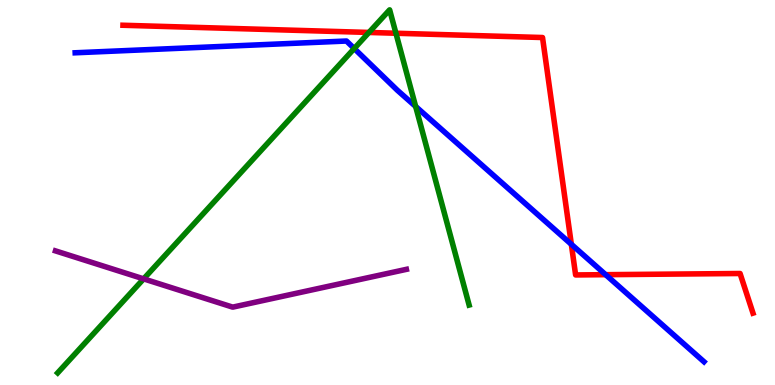[{'lines': ['blue', 'red'], 'intersections': [{'x': 7.37, 'y': 3.65}, {'x': 7.81, 'y': 2.87}]}, {'lines': ['green', 'red'], 'intersections': [{'x': 4.76, 'y': 9.16}, {'x': 5.11, 'y': 9.14}]}, {'lines': ['purple', 'red'], 'intersections': []}, {'lines': ['blue', 'green'], 'intersections': [{'x': 4.57, 'y': 8.74}, {'x': 5.36, 'y': 7.23}]}, {'lines': ['blue', 'purple'], 'intersections': []}, {'lines': ['green', 'purple'], 'intersections': [{'x': 1.85, 'y': 2.76}]}]